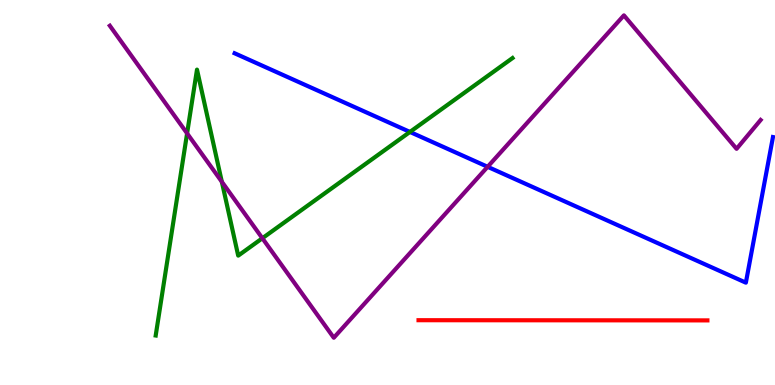[{'lines': ['blue', 'red'], 'intersections': []}, {'lines': ['green', 'red'], 'intersections': []}, {'lines': ['purple', 'red'], 'intersections': []}, {'lines': ['blue', 'green'], 'intersections': [{'x': 5.29, 'y': 6.57}]}, {'lines': ['blue', 'purple'], 'intersections': [{'x': 6.29, 'y': 5.67}]}, {'lines': ['green', 'purple'], 'intersections': [{'x': 2.41, 'y': 6.54}, {'x': 2.86, 'y': 5.28}, {'x': 3.39, 'y': 3.81}]}]